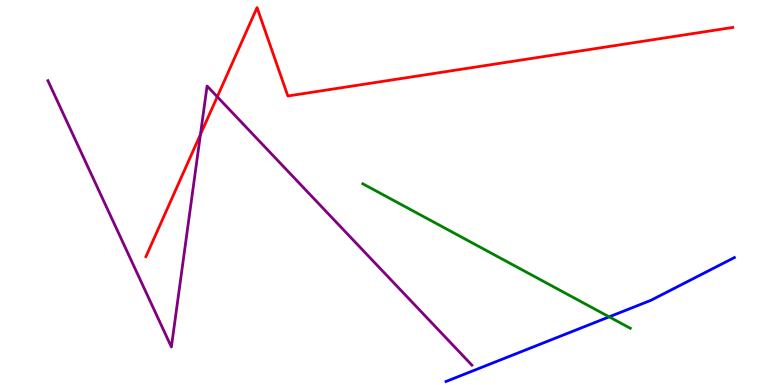[{'lines': ['blue', 'red'], 'intersections': []}, {'lines': ['green', 'red'], 'intersections': []}, {'lines': ['purple', 'red'], 'intersections': [{'x': 2.59, 'y': 6.51}, {'x': 2.8, 'y': 7.49}]}, {'lines': ['blue', 'green'], 'intersections': [{'x': 7.86, 'y': 1.77}]}, {'lines': ['blue', 'purple'], 'intersections': []}, {'lines': ['green', 'purple'], 'intersections': []}]